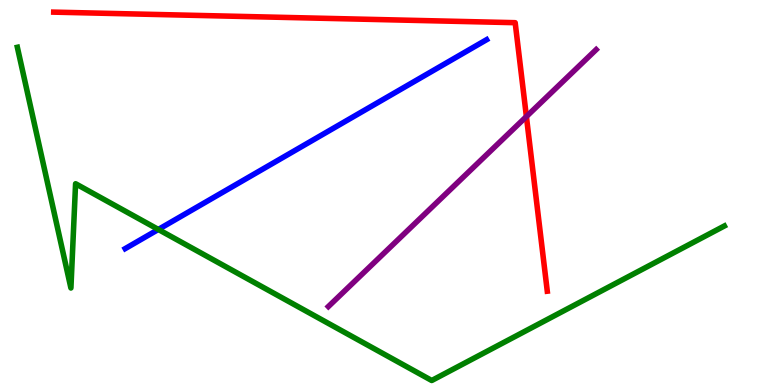[{'lines': ['blue', 'red'], 'intersections': []}, {'lines': ['green', 'red'], 'intersections': []}, {'lines': ['purple', 'red'], 'intersections': [{'x': 6.79, 'y': 6.97}]}, {'lines': ['blue', 'green'], 'intersections': [{'x': 2.04, 'y': 4.04}]}, {'lines': ['blue', 'purple'], 'intersections': []}, {'lines': ['green', 'purple'], 'intersections': []}]